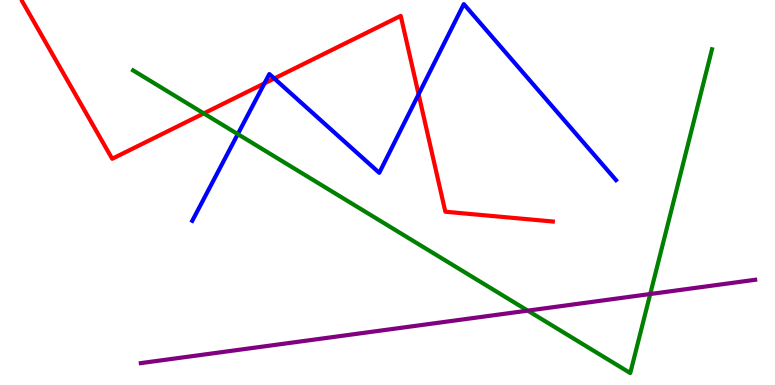[{'lines': ['blue', 'red'], 'intersections': [{'x': 3.41, 'y': 7.83}, {'x': 3.54, 'y': 7.96}, {'x': 5.4, 'y': 7.55}]}, {'lines': ['green', 'red'], 'intersections': [{'x': 2.63, 'y': 7.05}]}, {'lines': ['purple', 'red'], 'intersections': []}, {'lines': ['blue', 'green'], 'intersections': [{'x': 3.07, 'y': 6.52}]}, {'lines': ['blue', 'purple'], 'intersections': []}, {'lines': ['green', 'purple'], 'intersections': [{'x': 6.81, 'y': 1.93}, {'x': 8.39, 'y': 2.36}]}]